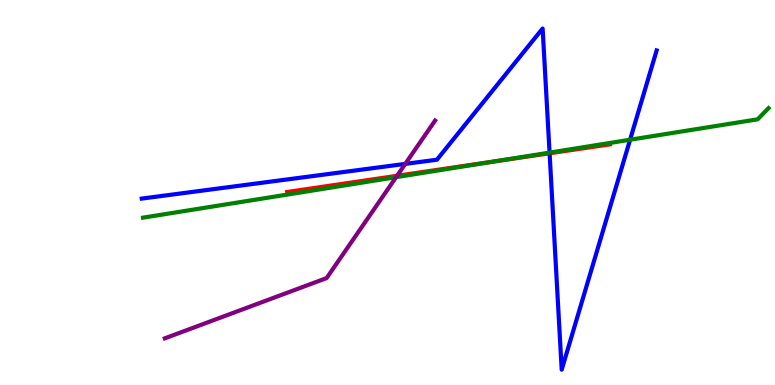[{'lines': ['blue', 'red'], 'intersections': [{'x': 7.09, 'y': 6.02}]}, {'lines': ['green', 'red'], 'intersections': [{'x': 6.4, 'y': 5.81}]}, {'lines': ['purple', 'red'], 'intersections': [{'x': 5.12, 'y': 5.43}]}, {'lines': ['blue', 'green'], 'intersections': [{'x': 7.09, 'y': 6.04}, {'x': 8.13, 'y': 6.37}]}, {'lines': ['blue', 'purple'], 'intersections': [{'x': 5.23, 'y': 5.74}]}, {'lines': ['green', 'purple'], 'intersections': [{'x': 5.11, 'y': 5.4}]}]